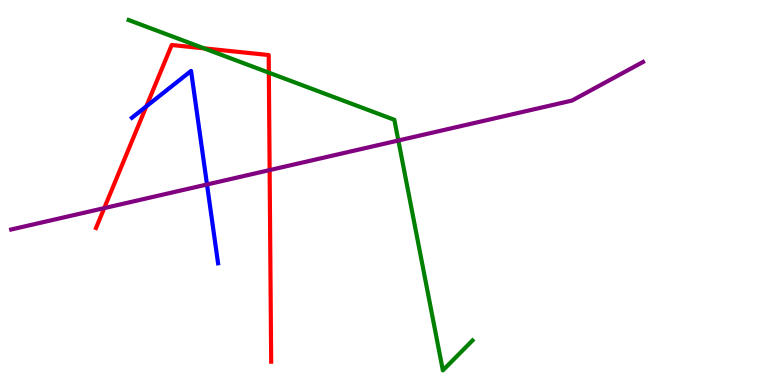[{'lines': ['blue', 'red'], 'intersections': [{'x': 1.89, 'y': 7.24}]}, {'lines': ['green', 'red'], 'intersections': [{'x': 2.63, 'y': 8.74}, {'x': 3.47, 'y': 8.11}]}, {'lines': ['purple', 'red'], 'intersections': [{'x': 1.34, 'y': 4.59}, {'x': 3.48, 'y': 5.58}]}, {'lines': ['blue', 'green'], 'intersections': []}, {'lines': ['blue', 'purple'], 'intersections': [{'x': 2.67, 'y': 5.21}]}, {'lines': ['green', 'purple'], 'intersections': [{'x': 5.14, 'y': 6.35}]}]